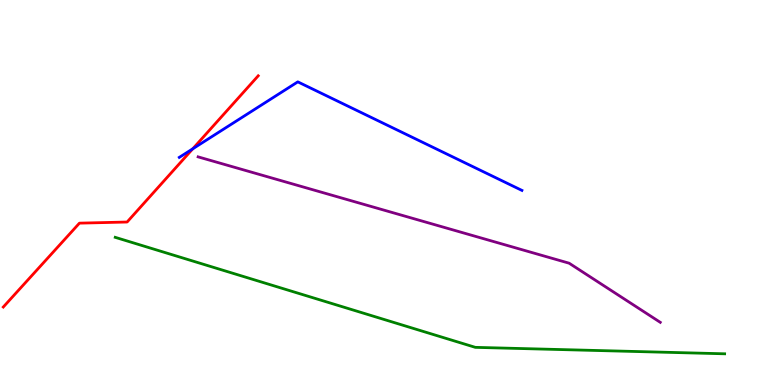[{'lines': ['blue', 'red'], 'intersections': [{'x': 2.49, 'y': 6.14}]}, {'lines': ['green', 'red'], 'intersections': []}, {'lines': ['purple', 'red'], 'intersections': []}, {'lines': ['blue', 'green'], 'intersections': []}, {'lines': ['blue', 'purple'], 'intersections': []}, {'lines': ['green', 'purple'], 'intersections': []}]